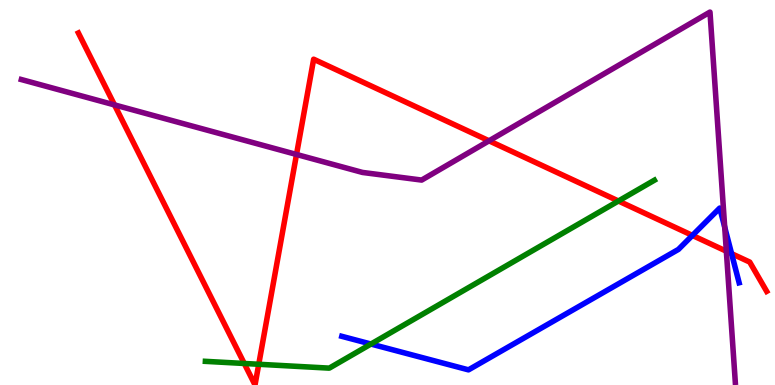[{'lines': ['blue', 'red'], 'intersections': [{'x': 8.93, 'y': 3.89}, {'x': 9.44, 'y': 3.41}]}, {'lines': ['green', 'red'], 'intersections': [{'x': 3.15, 'y': 0.559}, {'x': 3.34, 'y': 0.538}, {'x': 7.98, 'y': 4.78}]}, {'lines': ['purple', 'red'], 'intersections': [{'x': 1.48, 'y': 7.28}, {'x': 3.83, 'y': 5.99}, {'x': 6.31, 'y': 6.34}, {'x': 9.37, 'y': 3.48}]}, {'lines': ['blue', 'green'], 'intersections': [{'x': 4.79, 'y': 1.06}]}, {'lines': ['blue', 'purple'], 'intersections': [{'x': 9.35, 'y': 4.1}]}, {'lines': ['green', 'purple'], 'intersections': []}]